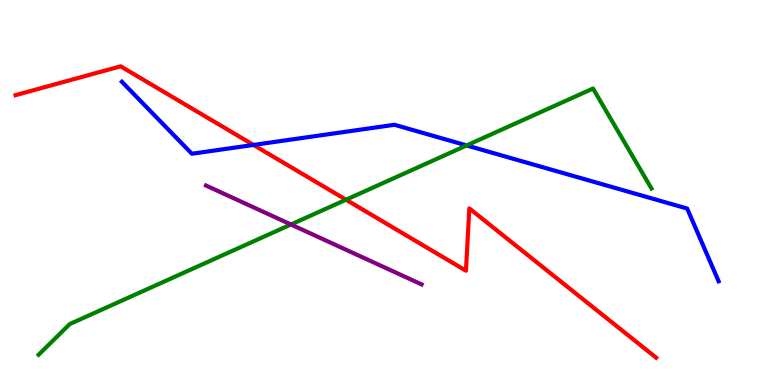[{'lines': ['blue', 'red'], 'intersections': [{'x': 3.27, 'y': 6.24}]}, {'lines': ['green', 'red'], 'intersections': [{'x': 4.46, 'y': 4.81}]}, {'lines': ['purple', 'red'], 'intersections': []}, {'lines': ['blue', 'green'], 'intersections': [{'x': 6.02, 'y': 6.22}]}, {'lines': ['blue', 'purple'], 'intersections': []}, {'lines': ['green', 'purple'], 'intersections': [{'x': 3.75, 'y': 4.17}]}]